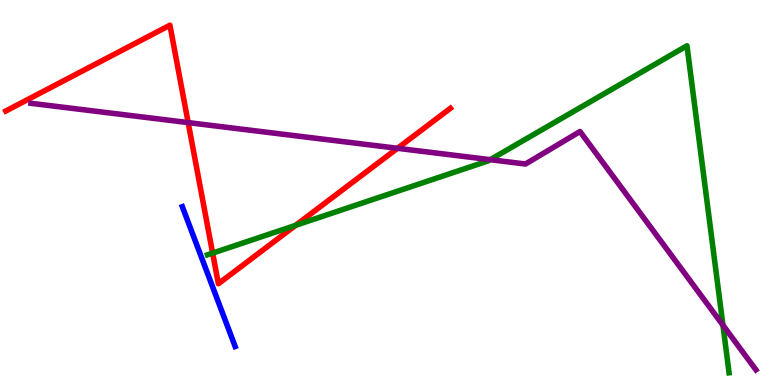[{'lines': ['blue', 'red'], 'intersections': []}, {'lines': ['green', 'red'], 'intersections': [{'x': 2.74, 'y': 3.43}, {'x': 3.81, 'y': 4.15}]}, {'lines': ['purple', 'red'], 'intersections': [{'x': 2.43, 'y': 6.82}, {'x': 5.13, 'y': 6.15}]}, {'lines': ['blue', 'green'], 'intersections': []}, {'lines': ['blue', 'purple'], 'intersections': []}, {'lines': ['green', 'purple'], 'intersections': [{'x': 6.33, 'y': 5.85}, {'x': 9.33, 'y': 1.55}]}]